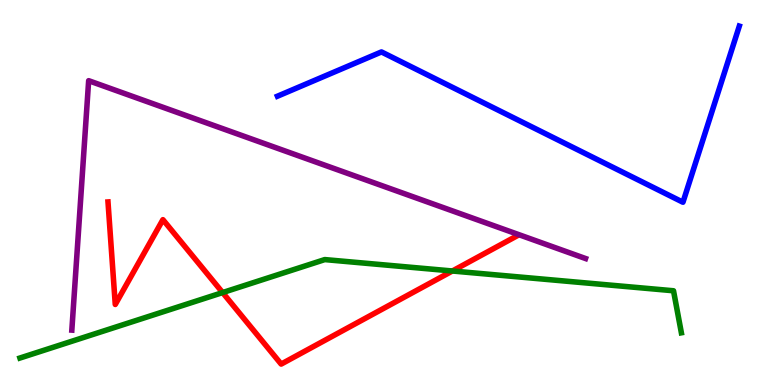[{'lines': ['blue', 'red'], 'intersections': []}, {'lines': ['green', 'red'], 'intersections': [{'x': 2.87, 'y': 2.4}, {'x': 5.84, 'y': 2.96}]}, {'lines': ['purple', 'red'], 'intersections': []}, {'lines': ['blue', 'green'], 'intersections': []}, {'lines': ['blue', 'purple'], 'intersections': []}, {'lines': ['green', 'purple'], 'intersections': []}]